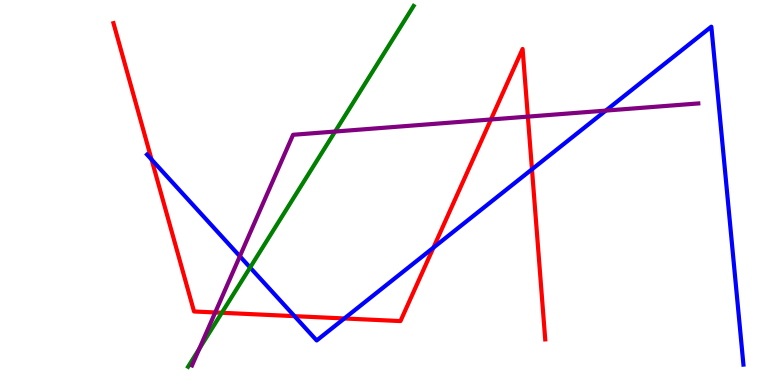[{'lines': ['blue', 'red'], 'intersections': [{'x': 1.96, 'y': 5.86}, {'x': 3.8, 'y': 1.79}, {'x': 4.44, 'y': 1.73}, {'x': 5.59, 'y': 3.57}, {'x': 6.86, 'y': 5.6}]}, {'lines': ['green', 'red'], 'intersections': [{'x': 2.86, 'y': 1.88}]}, {'lines': ['purple', 'red'], 'intersections': [{'x': 2.78, 'y': 1.88}, {'x': 6.33, 'y': 6.9}, {'x': 6.81, 'y': 6.97}]}, {'lines': ['blue', 'green'], 'intersections': [{'x': 3.23, 'y': 3.05}]}, {'lines': ['blue', 'purple'], 'intersections': [{'x': 3.09, 'y': 3.34}, {'x': 7.82, 'y': 7.13}]}, {'lines': ['green', 'purple'], 'intersections': [{'x': 2.57, 'y': 0.941}, {'x': 4.32, 'y': 6.58}]}]